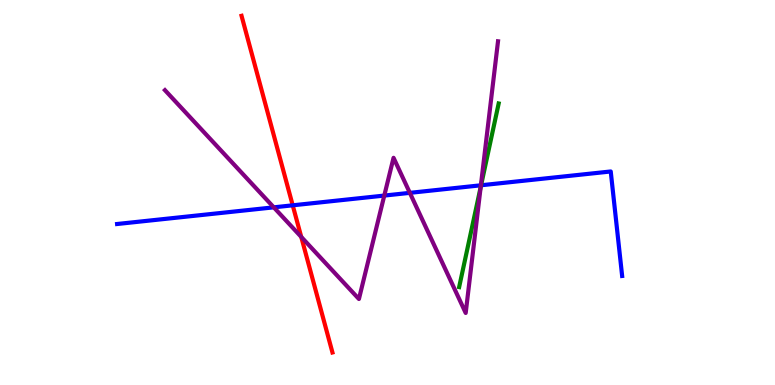[{'lines': ['blue', 'red'], 'intersections': [{'x': 3.78, 'y': 4.67}]}, {'lines': ['green', 'red'], 'intersections': []}, {'lines': ['purple', 'red'], 'intersections': [{'x': 3.89, 'y': 3.85}]}, {'lines': ['blue', 'green'], 'intersections': [{'x': 6.21, 'y': 5.19}]}, {'lines': ['blue', 'purple'], 'intersections': [{'x': 3.53, 'y': 4.61}, {'x': 4.96, 'y': 4.92}, {'x': 5.29, 'y': 4.99}, {'x': 6.21, 'y': 5.19}]}, {'lines': ['green', 'purple'], 'intersections': [{'x': 6.2, 'y': 5.14}]}]